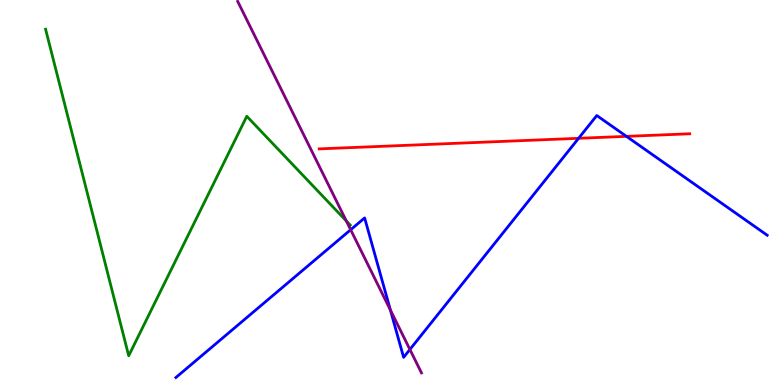[{'lines': ['blue', 'red'], 'intersections': [{'x': 7.47, 'y': 6.41}, {'x': 8.08, 'y': 6.46}]}, {'lines': ['green', 'red'], 'intersections': []}, {'lines': ['purple', 'red'], 'intersections': []}, {'lines': ['blue', 'green'], 'intersections': []}, {'lines': ['blue', 'purple'], 'intersections': [{'x': 4.52, 'y': 4.03}, {'x': 5.04, 'y': 1.95}, {'x': 5.29, 'y': 0.923}]}, {'lines': ['green', 'purple'], 'intersections': [{'x': 4.47, 'y': 4.26}]}]